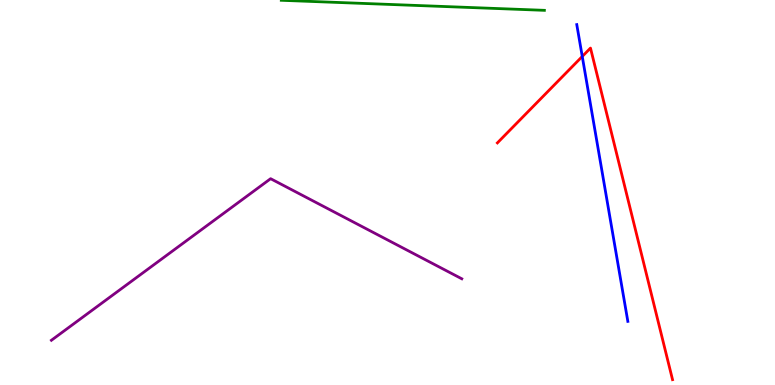[{'lines': ['blue', 'red'], 'intersections': [{'x': 7.51, 'y': 8.53}]}, {'lines': ['green', 'red'], 'intersections': []}, {'lines': ['purple', 'red'], 'intersections': []}, {'lines': ['blue', 'green'], 'intersections': []}, {'lines': ['blue', 'purple'], 'intersections': []}, {'lines': ['green', 'purple'], 'intersections': []}]